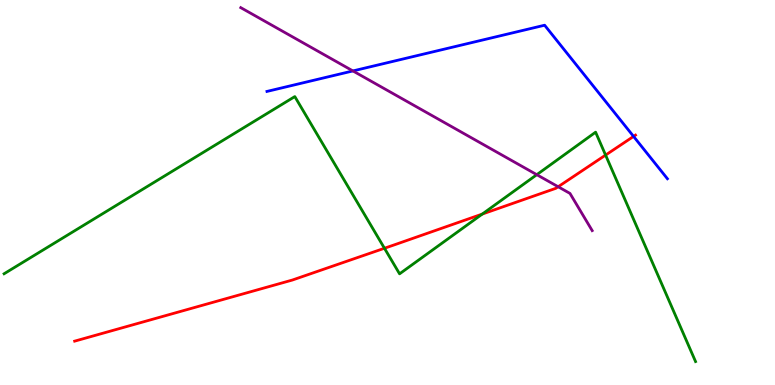[{'lines': ['blue', 'red'], 'intersections': [{'x': 8.17, 'y': 6.46}]}, {'lines': ['green', 'red'], 'intersections': [{'x': 4.96, 'y': 3.55}, {'x': 6.22, 'y': 4.44}, {'x': 7.81, 'y': 5.97}]}, {'lines': ['purple', 'red'], 'intersections': [{'x': 7.2, 'y': 5.15}]}, {'lines': ['blue', 'green'], 'intersections': []}, {'lines': ['blue', 'purple'], 'intersections': [{'x': 4.55, 'y': 8.16}]}, {'lines': ['green', 'purple'], 'intersections': [{'x': 6.93, 'y': 5.46}]}]